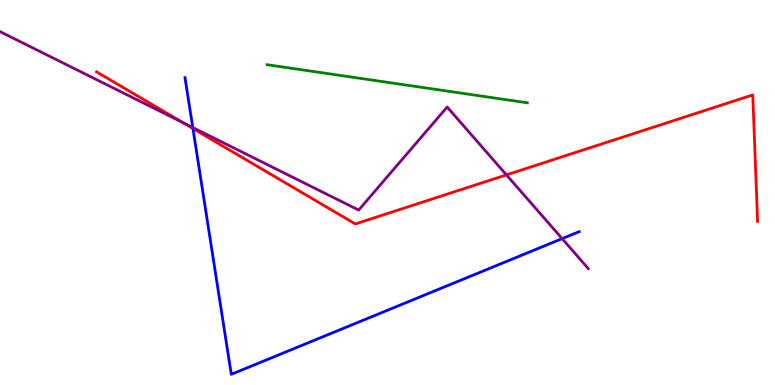[{'lines': ['blue', 'red'], 'intersections': [{'x': 2.49, 'y': 6.66}]}, {'lines': ['green', 'red'], 'intersections': []}, {'lines': ['purple', 'red'], 'intersections': [{'x': 2.36, 'y': 6.82}, {'x': 6.53, 'y': 5.46}]}, {'lines': ['blue', 'green'], 'intersections': []}, {'lines': ['blue', 'purple'], 'intersections': [{'x': 2.49, 'y': 6.69}, {'x': 7.25, 'y': 3.8}]}, {'lines': ['green', 'purple'], 'intersections': []}]